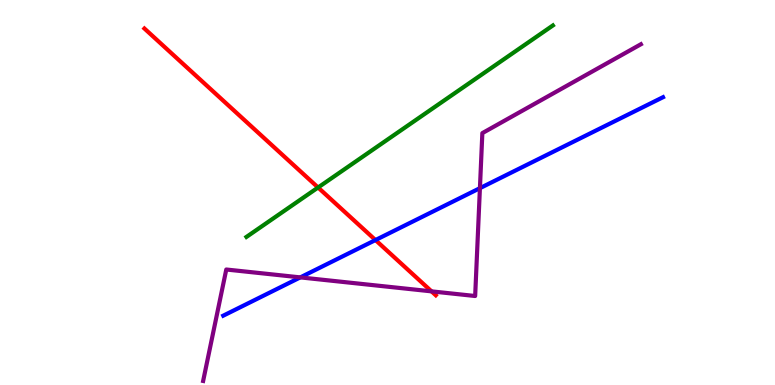[{'lines': ['blue', 'red'], 'intersections': [{'x': 4.84, 'y': 3.77}]}, {'lines': ['green', 'red'], 'intersections': [{'x': 4.1, 'y': 5.13}]}, {'lines': ['purple', 'red'], 'intersections': [{'x': 5.57, 'y': 2.43}]}, {'lines': ['blue', 'green'], 'intersections': []}, {'lines': ['blue', 'purple'], 'intersections': [{'x': 3.87, 'y': 2.8}, {'x': 6.19, 'y': 5.11}]}, {'lines': ['green', 'purple'], 'intersections': []}]